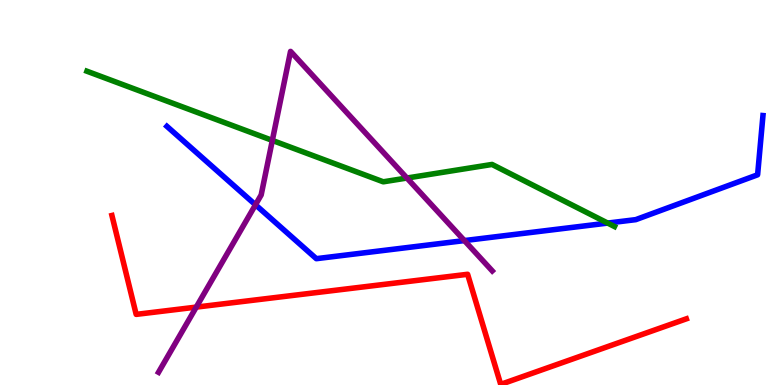[{'lines': ['blue', 'red'], 'intersections': []}, {'lines': ['green', 'red'], 'intersections': []}, {'lines': ['purple', 'red'], 'intersections': [{'x': 2.53, 'y': 2.02}]}, {'lines': ['blue', 'green'], 'intersections': [{'x': 7.84, 'y': 4.21}]}, {'lines': ['blue', 'purple'], 'intersections': [{'x': 3.3, 'y': 4.68}, {'x': 5.99, 'y': 3.75}]}, {'lines': ['green', 'purple'], 'intersections': [{'x': 3.51, 'y': 6.35}, {'x': 5.25, 'y': 5.38}]}]